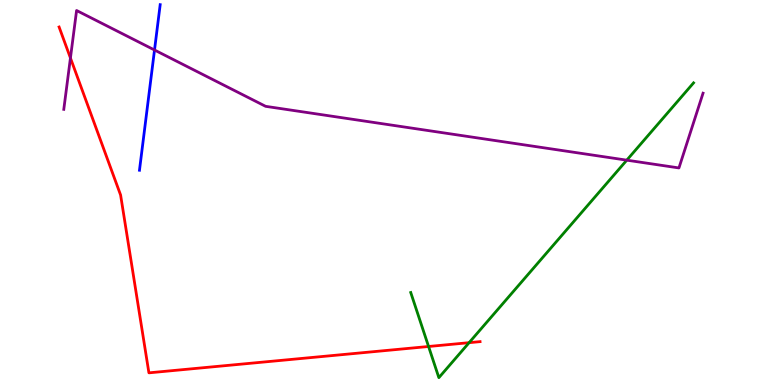[{'lines': ['blue', 'red'], 'intersections': []}, {'lines': ['green', 'red'], 'intersections': [{'x': 5.53, 'y': 1.0}, {'x': 6.05, 'y': 1.1}]}, {'lines': ['purple', 'red'], 'intersections': [{'x': 0.909, 'y': 8.49}]}, {'lines': ['blue', 'green'], 'intersections': []}, {'lines': ['blue', 'purple'], 'intersections': [{'x': 1.99, 'y': 8.7}]}, {'lines': ['green', 'purple'], 'intersections': [{'x': 8.09, 'y': 5.84}]}]